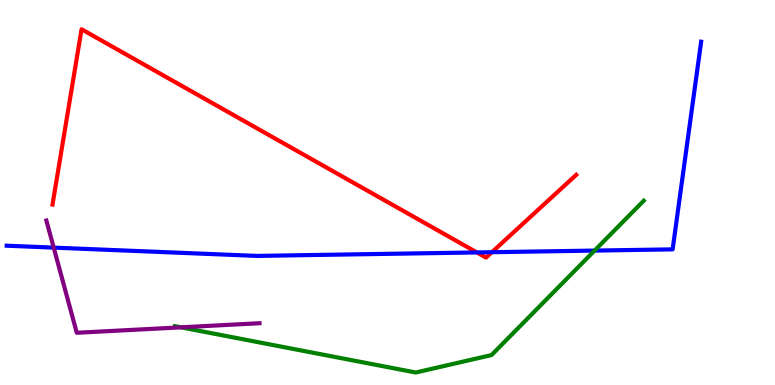[{'lines': ['blue', 'red'], 'intersections': [{'x': 6.15, 'y': 3.44}, {'x': 6.35, 'y': 3.45}]}, {'lines': ['green', 'red'], 'intersections': []}, {'lines': ['purple', 'red'], 'intersections': []}, {'lines': ['blue', 'green'], 'intersections': [{'x': 7.67, 'y': 3.49}]}, {'lines': ['blue', 'purple'], 'intersections': [{'x': 0.693, 'y': 3.57}]}, {'lines': ['green', 'purple'], 'intersections': [{'x': 2.34, 'y': 1.5}]}]